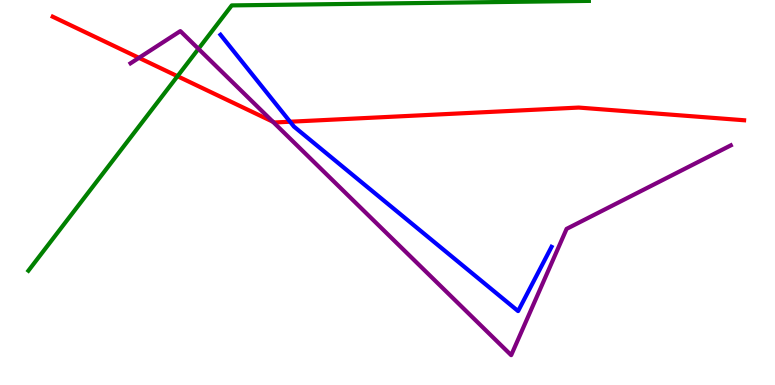[{'lines': ['blue', 'red'], 'intersections': [{'x': 3.74, 'y': 6.84}]}, {'lines': ['green', 'red'], 'intersections': [{'x': 2.29, 'y': 8.02}]}, {'lines': ['purple', 'red'], 'intersections': [{'x': 1.79, 'y': 8.5}, {'x': 3.52, 'y': 6.84}]}, {'lines': ['blue', 'green'], 'intersections': []}, {'lines': ['blue', 'purple'], 'intersections': []}, {'lines': ['green', 'purple'], 'intersections': [{'x': 2.56, 'y': 8.73}]}]